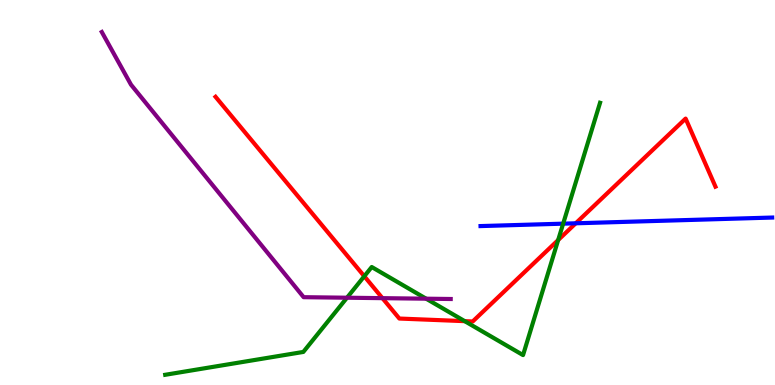[{'lines': ['blue', 'red'], 'intersections': [{'x': 7.43, 'y': 4.2}]}, {'lines': ['green', 'red'], 'intersections': [{'x': 4.7, 'y': 2.82}, {'x': 6.0, 'y': 1.66}, {'x': 7.2, 'y': 3.77}]}, {'lines': ['purple', 'red'], 'intersections': [{'x': 4.93, 'y': 2.26}]}, {'lines': ['blue', 'green'], 'intersections': [{'x': 7.27, 'y': 4.19}]}, {'lines': ['blue', 'purple'], 'intersections': []}, {'lines': ['green', 'purple'], 'intersections': [{'x': 4.48, 'y': 2.27}, {'x': 5.5, 'y': 2.24}]}]